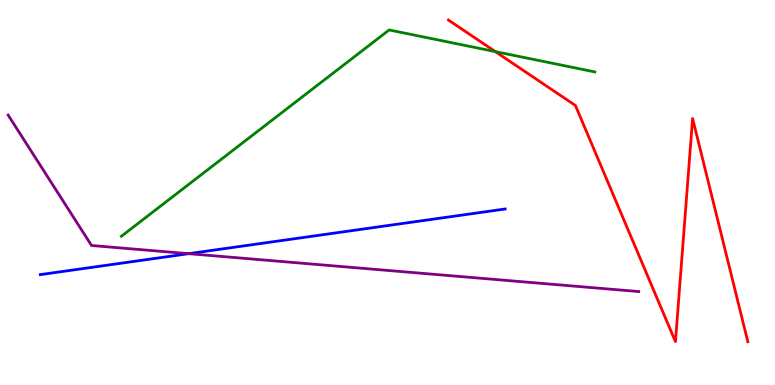[{'lines': ['blue', 'red'], 'intersections': []}, {'lines': ['green', 'red'], 'intersections': [{'x': 6.39, 'y': 8.66}]}, {'lines': ['purple', 'red'], 'intersections': []}, {'lines': ['blue', 'green'], 'intersections': []}, {'lines': ['blue', 'purple'], 'intersections': [{'x': 2.43, 'y': 3.41}]}, {'lines': ['green', 'purple'], 'intersections': []}]